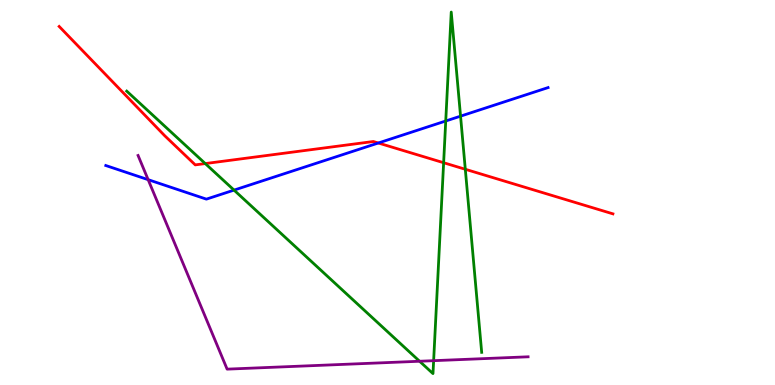[{'lines': ['blue', 'red'], 'intersections': [{'x': 4.88, 'y': 6.29}]}, {'lines': ['green', 'red'], 'intersections': [{'x': 2.65, 'y': 5.75}, {'x': 5.72, 'y': 5.77}, {'x': 6.0, 'y': 5.6}]}, {'lines': ['purple', 'red'], 'intersections': []}, {'lines': ['blue', 'green'], 'intersections': [{'x': 3.02, 'y': 5.06}, {'x': 5.75, 'y': 6.86}, {'x': 5.94, 'y': 6.98}]}, {'lines': ['blue', 'purple'], 'intersections': [{'x': 1.91, 'y': 5.33}]}, {'lines': ['green', 'purple'], 'intersections': [{'x': 5.41, 'y': 0.617}, {'x': 5.6, 'y': 0.632}]}]